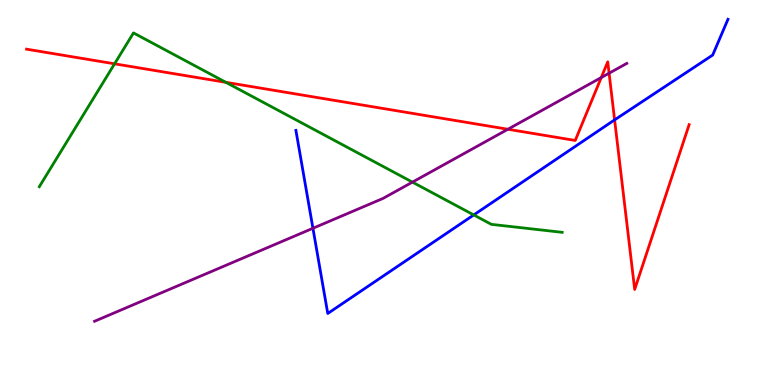[{'lines': ['blue', 'red'], 'intersections': [{'x': 7.93, 'y': 6.89}]}, {'lines': ['green', 'red'], 'intersections': [{'x': 1.48, 'y': 8.34}, {'x': 2.91, 'y': 7.86}]}, {'lines': ['purple', 'red'], 'intersections': [{'x': 6.55, 'y': 6.64}, {'x': 7.76, 'y': 7.99}, {'x': 7.86, 'y': 8.1}]}, {'lines': ['blue', 'green'], 'intersections': [{'x': 6.11, 'y': 4.42}]}, {'lines': ['blue', 'purple'], 'intersections': [{'x': 4.04, 'y': 4.07}]}, {'lines': ['green', 'purple'], 'intersections': [{'x': 5.32, 'y': 5.27}]}]